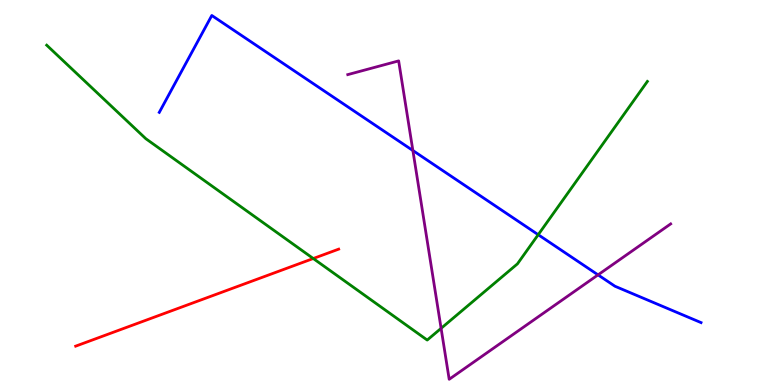[{'lines': ['blue', 'red'], 'intersections': []}, {'lines': ['green', 'red'], 'intersections': [{'x': 4.04, 'y': 3.29}]}, {'lines': ['purple', 'red'], 'intersections': []}, {'lines': ['blue', 'green'], 'intersections': [{'x': 6.94, 'y': 3.9}]}, {'lines': ['blue', 'purple'], 'intersections': [{'x': 5.33, 'y': 6.09}, {'x': 7.72, 'y': 2.86}]}, {'lines': ['green', 'purple'], 'intersections': [{'x': 5.69, 'y': 1.47}]}]